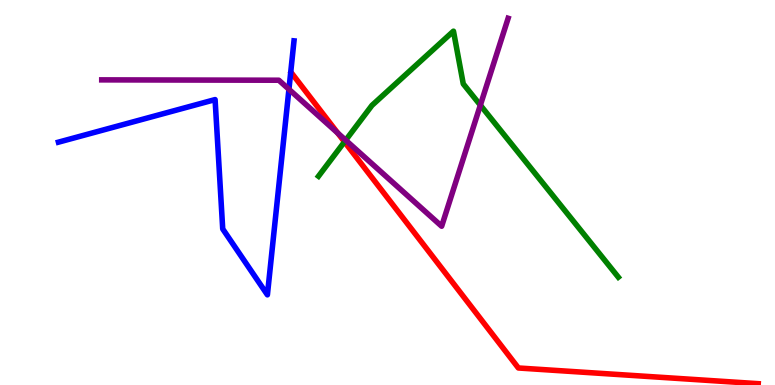[{'lines': ['blue', 'red'], 'intersections': []}, {'lines': ['green', 'red'], 'intersections': [{'x': 4.44, 'y': 6.32}]}, {'lines': ['purple', 'red'], 'intersections': [{'x': 4.36, 'y': 6.55}]}, {'lines': ['blue', 'green'], 'intersections': []}, {'lines': ['blue', 'purple'], 'intersections': [{'x': 3.73, 'y': 7.68}]}, {'lines': ['green', 'purple'], 'intersections': [{'x': 4.46, 'y': 6.36}, {'x': 6.2, 'y': 7.27}]}]